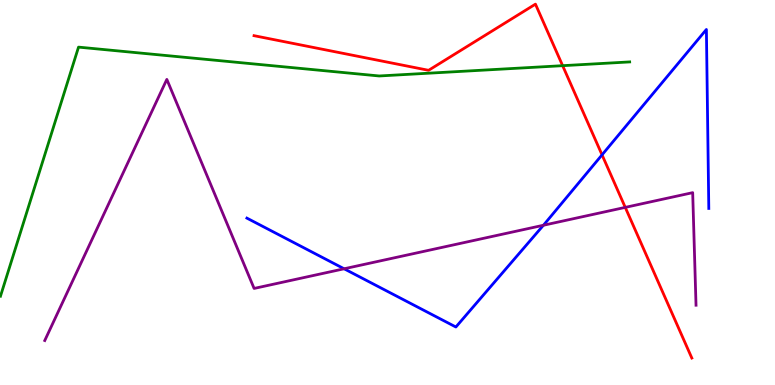[{'lines': ['blue', 'red'], 'intersections': [{'x': 7.77, 'y': 5.98}]}, {'lines': ['green', 'red'], 'intersections': [{'x': 7.26, 'y': 8.29}]}, {'lines': ['purple', 'red'], 'intersections': [{'x': 8.07, 'y': 4.61}]}, {'lines': ['blue', 'green'], 'intersections': []}, {'lines': ['blue', 'purple'], 'intersections': [{'x': 4.44, 'y': 3.02}, {'x': 7.01, 'y': 4.15}]}, {'lines': ['green', 'purple'], 'intersections': []}]